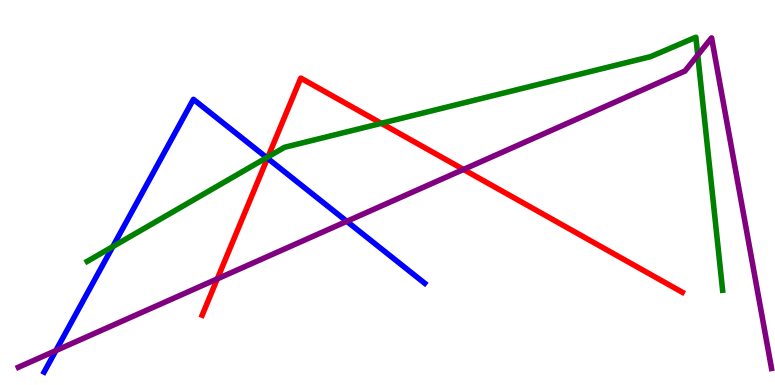[{'lines': ['blue', 'red'], 'intersections': [{'x': 3.45, 'y': 5.89}]}, {'lines': ['green', 'red'], 'intersections': [{'x': 3.46, 'y': 5.93}, {'x': 4.92, 'y': 6.8}]}, {'lines': ['purple', 'red'], 'intersections': [{'x': 2.8, 'y': 2.76}, {'x': 5.98, 'y': 5.6}]}, {'lines': ['blue', 'green'], 'intersections': [{'x': 1.46, 'y': 3.59}, {'x': 3.44, 'y': 5.91}]}, {'lines': ['blue', 'purple'], 'intersections': [{'x': 0.721, 'y': 0.894}, {'x': 4.47, 'y': 4.25}]}, {'lines': ['green', 'purple'], 'intersections': [{'x': 9.0, 'y': 8.57}]}]